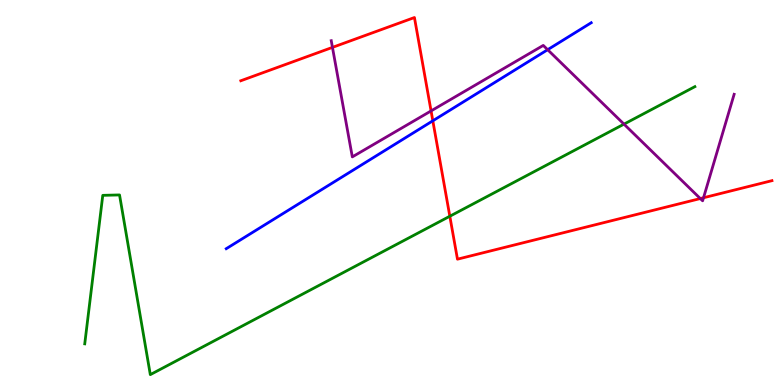[{'lines': ['blue', 'red'], 'intersections': [{'x': 5.58, 'y': 6.86}]}, {'lines': ['green', 'red'], 'intersections': [{'x': 5.8, 'y': 4.38}]}, {'lines': ['purple', 'red'], 'intersections': [{'x': 4.29, 'y': 8.77}, {'x': 5.56, 'y': 7.12}, {'x': 9.04, 'y': 4.84}, {'x': 9.08, 'y': 4.86}]}, {'lines': ['blue', 'green'], 'intersections': []}, {'lines': ['blue', 'purple'], 'intersections': [{'x': 7.07, 'y': 8.71}]}, {'lines': ['green', 'purple'], 'intersections': [{'x': 8.05, 'y': 6.78}]}]